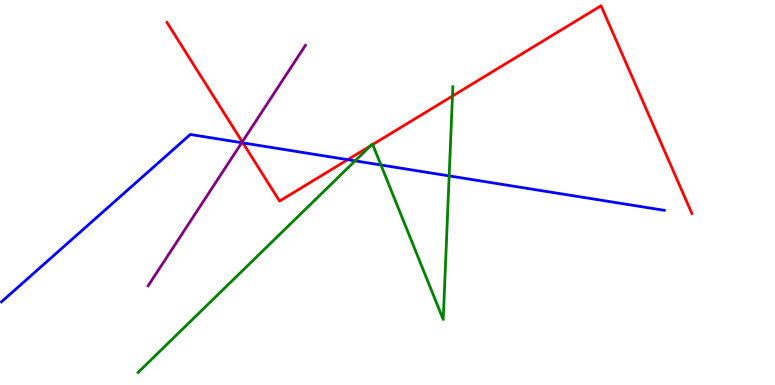[{'lines': ['blue', 'red'], 'intersections': [{'x': 3.13, 'y': 6.29}, {'x': 4.49, 'y': 5.85}]}, {'lines': ['green', 'red'], 'intersections': [{'x': 4.78, 'y': 6.21}, {'x': 4.81, 'y': 6.25}, {'x': 5.84, 'y': 7.51}]}, {'lines': ['purple', 'red'], 'intersections': [{'x': 3.13, 'y': 6.31}]}, {'lines': ['blue', 'green'], 'intersections': [{'x': 4.58, 'y': 5.82}, {'x': 4.92, 'y': 5.71}, {'x': 5.8, 'y': 5.43}]}, {'lines': ['blue', 'purple'], 'intersections': [{'x': 3.12, 'y': 6.29}]}, {'lines': ['green', 'purple'], 'intersections': []}]